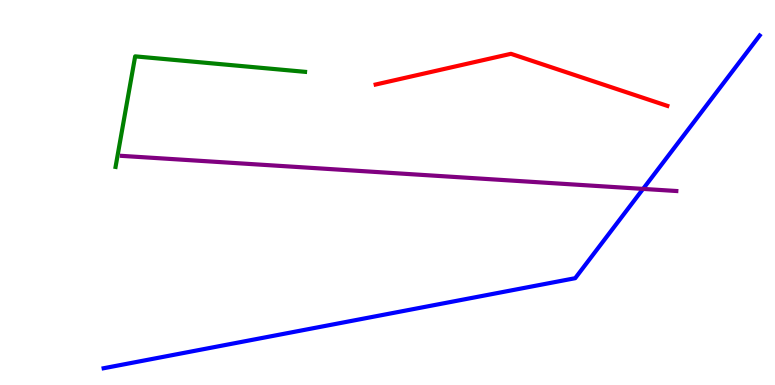[{'lines': ['blue', 'red'], 'intersections': []}, {'lines': ['green', 'red'], 'intersections': []}, {'lines': ['purple', 'red'], 'intersections': []}, {'lines': ['blue', 'green'], 'intersections': []}, {'lines': ['blue', 'purple'], 'intersections': [{'x': 8.3, 'y': 5.09}]}, {'lines': ['green', 'purple'], 'intersections': []}]